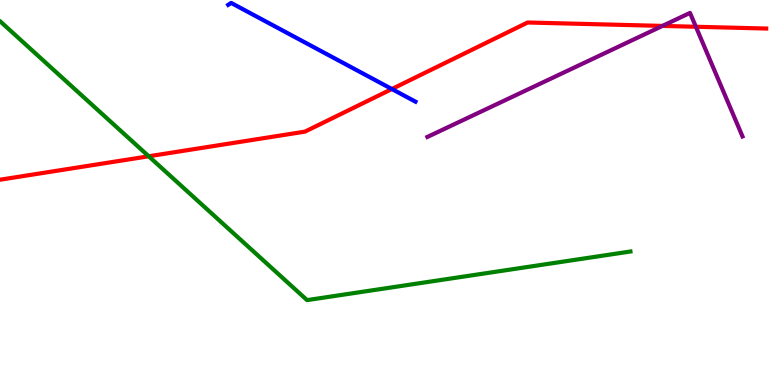[{'lines': ['blue', 'red'], 'intersections': [{'x': 5.06, 'y': 7.69}]}, {'lines': ['green', 'red'], 'intersections': [{'x': 1.92, 'y': 5.94}]}, {'lines': ['purple', 'red'], 'intersections': [{'x': 8.55, 'y': 9.33}, {'x': 8.98, 'y': 9.31}]}, {'lines': ['blue', 'green'], 'intersections': []}, {'lines': ['blue', 'purple'], 'intersections': []}, {'lines': ['green', 'purple'], 'intersections': []}]